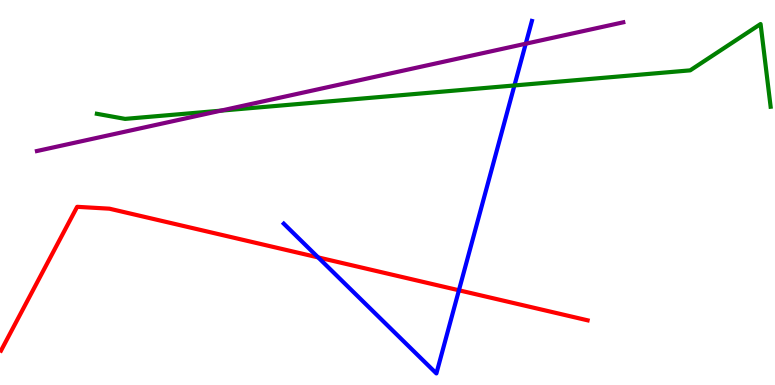[{'lines': ['blue', 'red'], 'intersections': [{'x': 4.11, 'y': 3.31}, {'x': 5.92, 'y': 2.46}]}, {'lines': ['green', 'red'], 'intersections': []}, {'lines': ['purple', 'red'], 'intersections': []}, {'lines': ['blue', 'green'], 'intersections': [{'x': 6.64, 'y': 7.78}]}, {'lines': ['blue', 'purple'], 'intersections': [{'x': 6.78, 'y': 8.86}]}, {'lines': ['green', 'purple'], 'intersections': [{'x': 2.85, 'y': 7.13}]}]